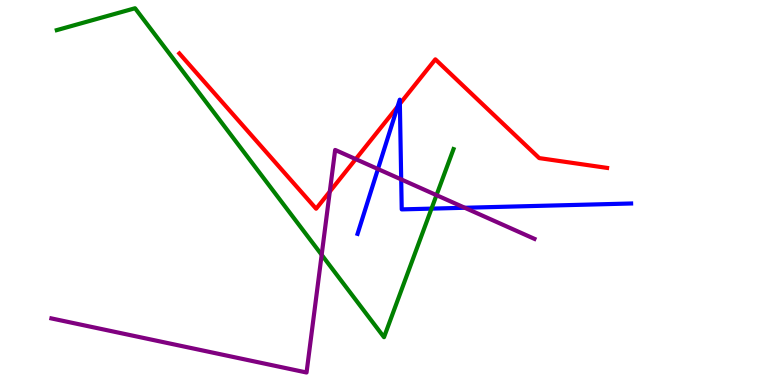[{'lines': ['blue', 'red'], 'intersections': [{'x': 5.13, 'y': 7.23}, {'x': 5.16, 'y': 7.3}]}, {'lines': ['green', 'red'], 'intersections': []}, {'lines': ['purple', 'red'], 'intersections': [{'x': 4.26, 'y': 5.02}, {'x': 4.59, 'y': 5.87}]}, {'lines': ['blue', 'green'], 'intersections': [{'x': 5.57, 'y': 4.58}]}, {'lines': ['blue', 'purple'], 'intersections': [{'x': 4.88, 'y': 5.61}, {'x': 5.18, 'y': 5.34}, {'x': 6.0, 'y': 4.6}]}, {'lines': ['green', 'purple'], 'intersections': [{'x': 4.15, 'y': 3.38}, {'x': 5.63, 'y': 4.93}]}]